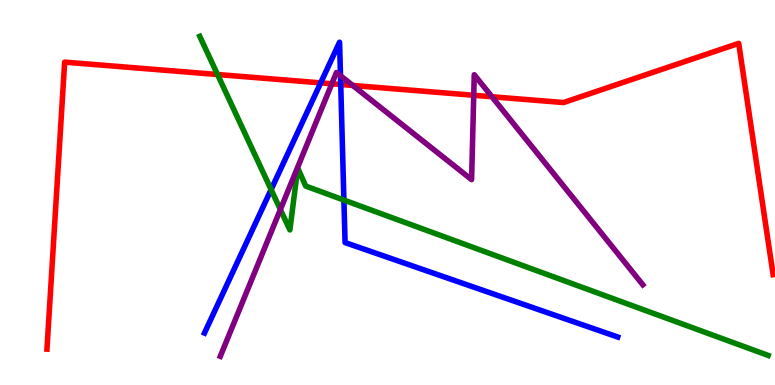[{'lines': ['blue', 'red'], 'intersections': [{'x': 4.14, 'y': 7.85}, {'x': 4.4, 'y': 7.81}]}, {'lines': ['green', 'red'], 'intersections': [{'x': 2.81, 'y': 8.06}]}, {'lines': ['purple', 'red'], 'intersections': [{'x': 4.28, 'y': 7.82}, {'x': 4.55, 'y': 7.78}, {'x': 6.11, 'y': 7.53}, {'x': 6.35, 'y': 7.49}]}, {'lines': ['blue', 'green'], 'intersections': [{'x': 3.5, 'y': 5.08}, {'x': 4.44, 'y': 4.8}]}, {'lines': ['blue', 'purple'], 'intersections': [{'x': 4.39, 'y': 8.03}]}, {'lines': ['green', 'purple'], 'intersections': [{'x': 3.62, 'y': 4.56}]}]